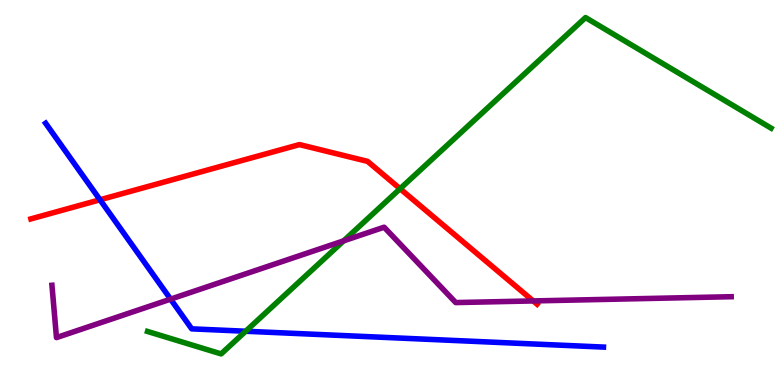[{'lines': ['blue', 'red'], 'intersections': [{'x': 1.29, 'y': 4.81}]}, {'lines': ['green', 'red'], 'intersections': [{'x': 5.16, 'y': 5.1}]}, {'lines': ['purple', 'red'], 'intersections': [{'x': 6.88, 'y': 2.18}]}, {'lines': ['blue', 'green'], 'intersections': [{'x': 3.17, 'y': 1.4}]}, {'lines': ['blue', 'purple'], 'intersections': [{'x': 2.2, 'y': 2.23}]}, {'lines': ['green', 'purple'], 'intersections': [{'x': 4.43, 'y': 3.74}]}]